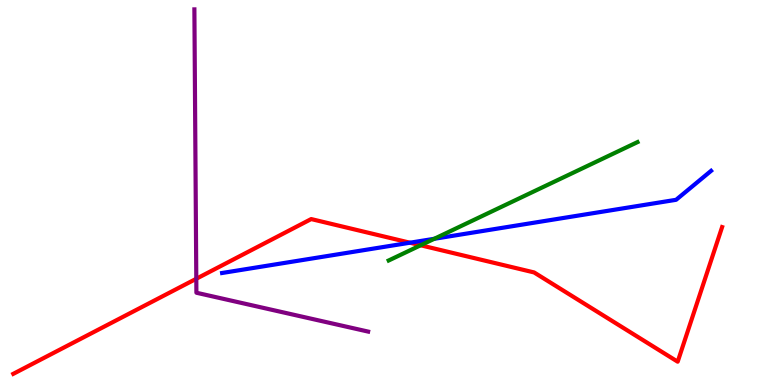[{'lines': ['blue', 'red'], 'intersections': [{'x': 5.29, 'y': 3.7}]}, {'lines': ['green', 'red'], 'intersections': [{'x': 5.43, 'y': 3.63}]}, {'lines': ['purple', 'red'], 'intersections': [{'x': 2.53, 'y': 2.76}]}, {'lines': ['blue', 'green'], 'intersections': [{'x': 5.6, 'y': 3.8}]}, {'lines': ['blue', 'purple'], 'intersections': []}, {'lines': ['green', 'purple'], 'intersections': []}]